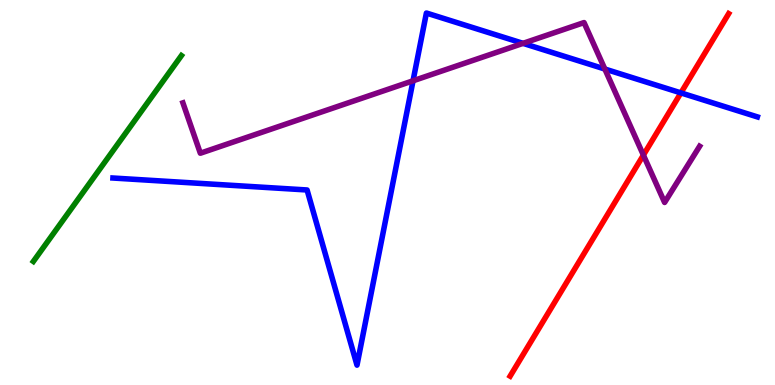[{'lines': ['blue', 'red'], 'intersections': [{'x': 8.79, 'y': 7.59}]}, {'lines': ['green', 'red'], 'intersections': []}, {'lines': ['purple', 'red'], 'intersections': [{'x': 8.3, 'y': 5.97}]}, {'lines': ['blue', 'green'], 'intersections': []}, {'lines': ['blue', 'purple'], 'intersections': [{'x': 5.33, 'y': 7.9}, {'x': 6.75, 'y': 8.87}, {'x': 7.8, 'y': 8.21}]}, {'lines': ['green', 'purple'], 'intersections': []}]